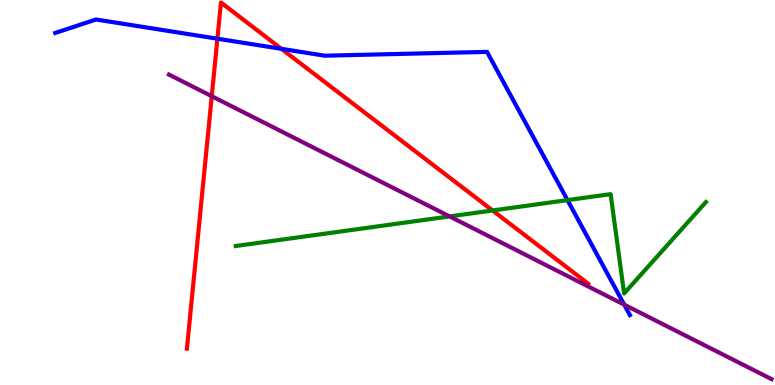[{'lines': ['blue', 'red'], 'intersections': [{'x': 2.81, 'y': 8.99}, {'x': 3.63, 'y': 8.73}]}, {'lines': ['green', 'red'], 'intersections': [{'x': 6.36, 'y': 4.53}]}, {'lines': ['purple', 'red'], 'intersections': [{'x': 2.73, 'y': 7.5}]}, {'lines': ['blue', 'green'], 'intersections': [{'x': 7.32, 'y': 4.8}]}, {'lines': ['blue', 'purple'], 'intersections': [{'x': 8.05, 'y': 2.09}]}, {'lines': ['green', 'purple'], 'intersections': [{'x': 5.8, 'y': 4.38}]}]